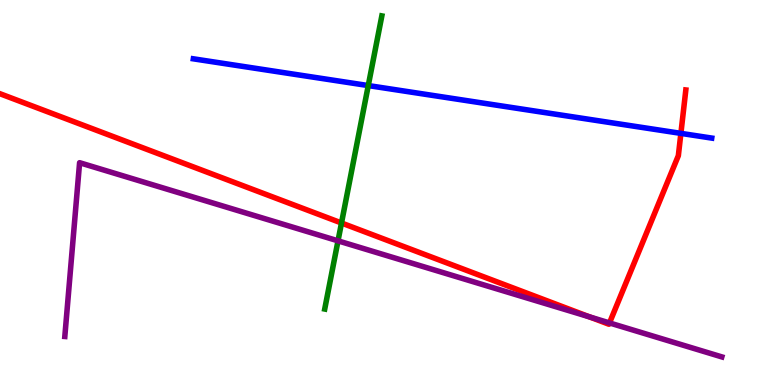[{'lines': ['blue', 'red'], 'intersections': [{'x': 8.79, 'y': 6.54}]}, {'lines': ['green', 'red'], 'intersections': [{'x': 4.41, 'y': 4.21}]}, {'lines': ['purple', 'red'], 'intersections': [{'x': 7.61, 'y': 1.77}, {'x': 7.86, 'y': 1.61}]}, {'lines': ['blue', 'green'], 'intersections': [{'x': 4.75, 'y': 7.78}]}, {'lines': ['blue', 'purple'], 'intersections': []}, {'lines': ['green', 'purple'], 'intersections': [{'x': 4.36, 'y': 3.74}]}]